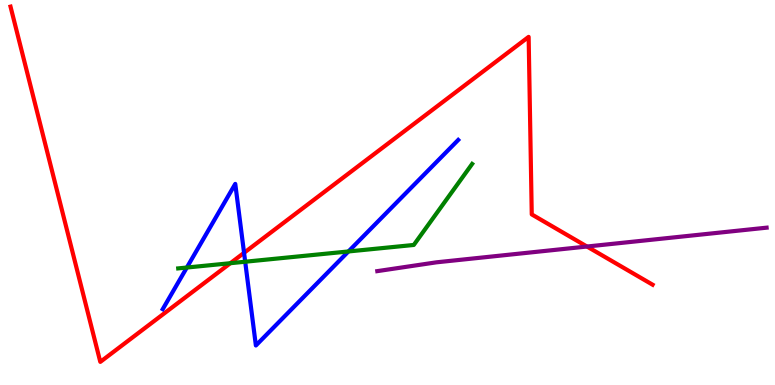[{'lines': ['blue', 'red'], 'intersections': [{'x': 3.15, 'y': 3.43}]}, {'lines': ['green', 'red'], 'intersections': [{'x': 2.97, 'y': 3.16}]}, {'lines': ['purple', 'red'], 'intersections': [{'x': 7.57, 'y': 3.6}]}, {'lines': ['blue', 'green'], 'intersections': [{'x': 2.41, 'y': 3.05}, {'x': 3.16, 'y': 3.2}, {'x': 4.5, 'y': 3.47}]}, {'lines': ['blue', 'purple'], 'intersections': []}, {'lines': ['green', 'purple'], 'intersections': []}]